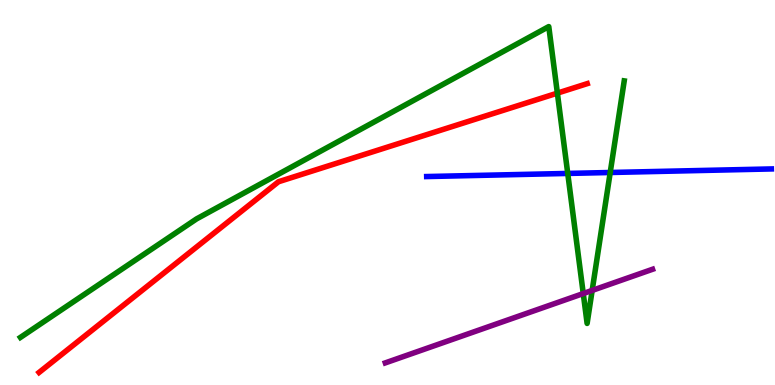[{'lines': ['blue', 'red'], 'intersections': []}, {'lines': ['green', 'red'], 'intersections': [{'x': 7.19, 'y': 7.58}]}, {'lines': ['purple', 'red'], 'intersections': []}, {'lines': ['blue', 'green'], 'intersections': [{'x': 7.33, 'y': 5.5}, {'x': 7.87, 'y': 5.52}]}, {'lines': ['blue', 'purple'], 'intersections': []}, {'lines': ['green', 'purple'], 'intersections': [{'x': 7.53, 'y': 2.38}, {'x': 7.64, 'y': 2.46}]}]